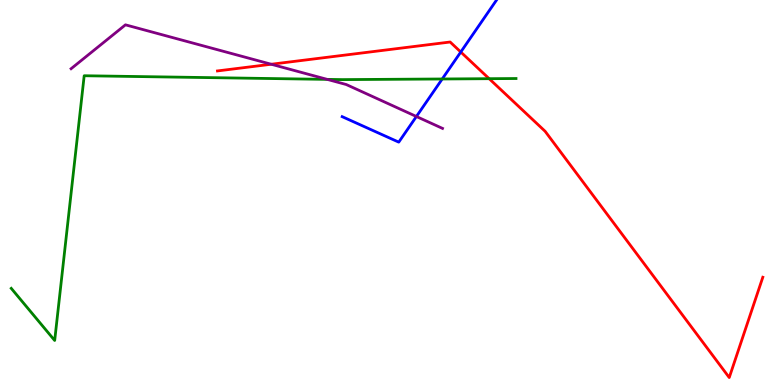[{'lines': ['blue', 'red'], 'intersections': [{'x': 5.95, 'y': 8.65}]}, {'lines': ['green', 'red'], 'intersections': [{'x': 6.31, 'y': 7.96}]}, {'lines': ['purple', 'red'], 'intersections': [{'x': 3.5, 'y': 8.33}]}, {'lines': ['blue', 'green'], 'intersections': [{'x': 5.71, 'y': 7.95}]}, {'lines': ['blue', 'purple'], 'intersections': [{'x': 5.37, 'y': 6.97}]}, {'lines': ['green', 'purple'], 'intersections': [{'x': 4.22, 'y': 7.94}]}]